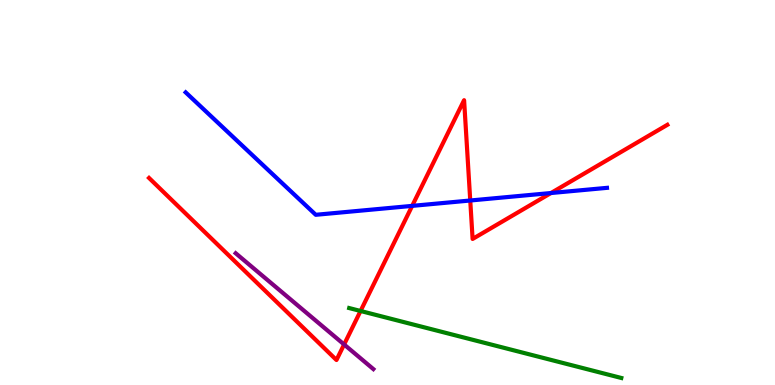[{'lines': ['blue', 'red'], 'intersections': [{'x': 5.32, 'y': 4.65}, {'x': 6.07, 'y': 4.79}, {'x': 7.11, 'y': 4.99}]}, {'lines': ['green', 'red'], 'intersections': [{'x': 4.65, 'y': 1.92}]}, {'lines': ['purple', 'red'], 'intersections': [{'x': 4.44, 'y': 1.05}]}, {'lines': ['blue', 'green'], 'intersections': []}, {'lines': ['blue', 'purple'], 'intersections': []}, {'lines': ['green', 'purple'], 'intersections': []}]